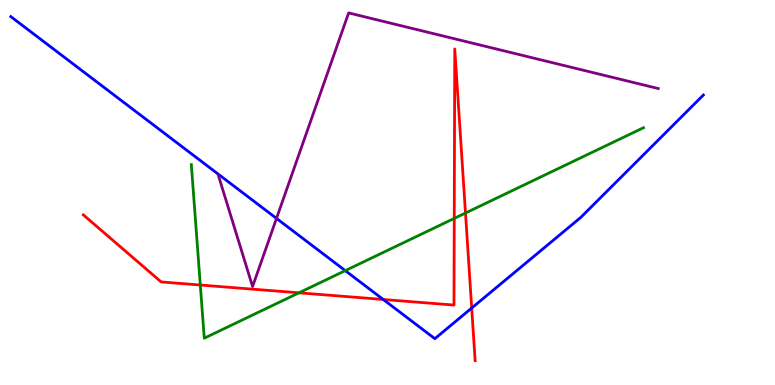[{'lines': ['blue', 'red'], 'intersections': [{'x': 4.95, 'y': 2.22}, {'x': 6.09, 'y': 2.0}]}, {'lines': ['green', 'red'], 'intersections': [{'x': 2.58, 'y': 2.6}, {'x': 3.86, 'y': 2.39}, {'x': 5.86, 'y': 4.33}, {'x': 6.01, 'y': 4.47}]}, {'lines': ['purple', 'red'], 'intersections': []}, {'lines': ['blue', 'green'], 'intersections': [{'x': 4.46, 'y': 2.97}]}, {'lines': ['blue', 'purple'], 'intersections': [{'x': 3.57, 'y': 4.33}]}, {'lines': ['green', 'purple'], 'intersections': []}]